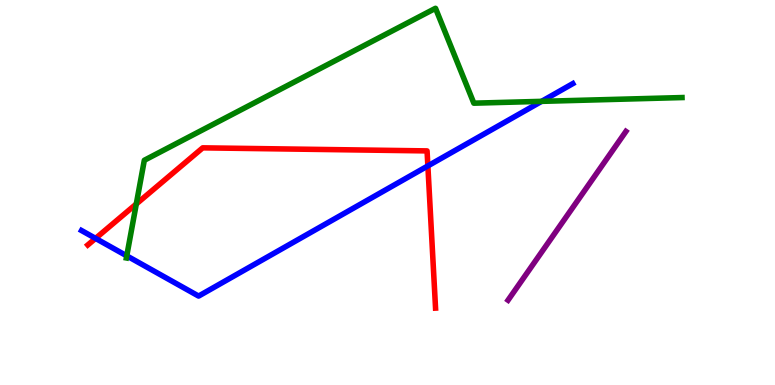[{'lines': ['blue', 'red'], 'intersections': [{'x': 1.23, 'y': 3.81}, {'x': 5.52, 'y': 5.69}]}, {'lines': ['green', 'red'], 'intersections': [{'x': 1.76, 'y': 4.7}]}, {'lines': ['purple', 'red'], 'intersections': []}, {'lines': ['blue', 'green'], 'intersections': [{'x': 1.64, 'y': 3.35}, {'x': 6.99, 'y': 7.37}]}, {'lines': ['blue', 'purple'], 'intersections': []}, {'lines': ['green', 'purple'], 'intersections': []}]